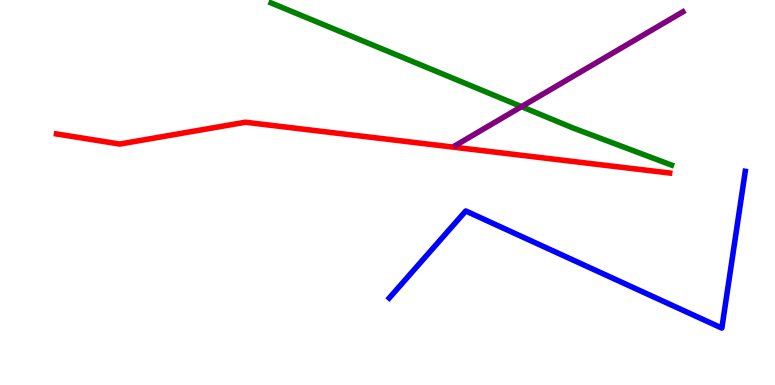[{'lines': ['blue', 'red'], 'intersections': []}, {'lines': ['green', 'red'], 'intersections': []}, {'lines': ['purple', 'red'], 'intersections': []}, {'lines': ['blue', 'green'], 'intersections': []}, {'lines': ['blue', 'purple'], 'intersections': []}, {'lines': ['green', 'purple'], 'intersections': [{'x': 6.73, 'y': 7.23}]}]